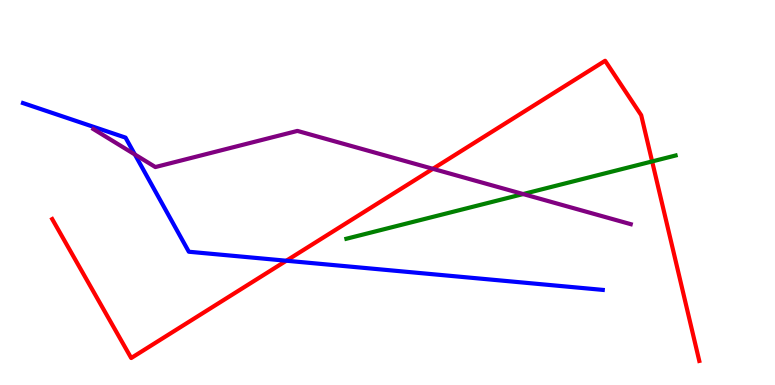[{'lines': ['blue', 'red'], 'intersections': [{'x': 3.69, 'y': 3.23}]}, {'lines': ['green', 'red'], 'intersections': [{'x': 8.41, 'y': 5.81}]}, {'lines': ['purple', 'red'], 'intersections': [{'x': 5.59, 'y': 5.62}]}, {'lines': ['blue', 'green'], 'intersections': []}, {'lines': ['blue', 'purple'], 'intersections': [{'x': 1.74, 'y': 5.99}]}, {'lines': ['green', 'purple'], 'intersections': [{'x': 6.75, 'y': 4.96}]}]